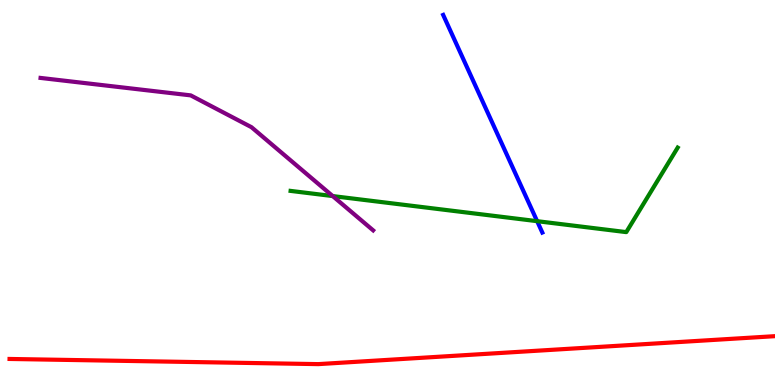[{'lines': ['blue', 'red'], 'intersections': []}, {'lines': ['green', 'red'], 'intersections': []}, {'lines': ['purple', 'red'], 'intersections': []}, {'lines': ['blue', 'green'], 'intersections': [{'x': 6.93, 'y': 4.26}]}, {'lines': ['blue', 'purple'], 'intersections': []}, {'lines': ['green', 'purple'], 'intersections': [{'x': 4.29, 'y': 4.91}]}]